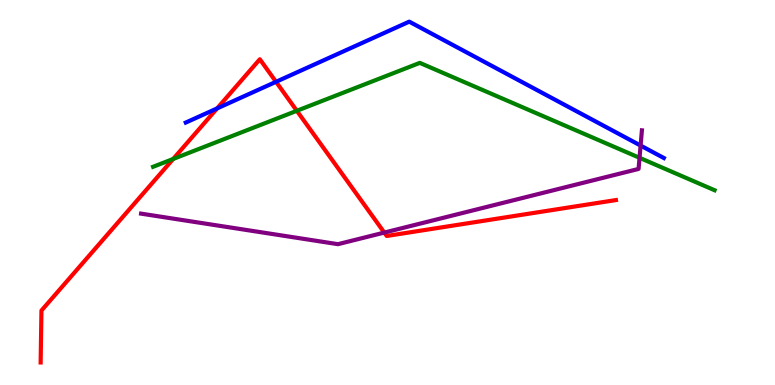[{'lines': ['blue', 'red'], 'intersections': [{'x': 2.8, 'y': 7.18}, {'x': 3.56, 'y': 7.88}]}, {'lines': ['green', 'red'], 'intersections': [{'x': 2.23, 'y': 5.87}, {'x': 3.83, 'y': 7.12}]}, {'lines': ['purple', 'red'], 'intersections': [{'x': 4.96, 'y': 3.96}]}, {'lines': ['blue', 'green'], 'intersections': []}, {'lines': ['blue', 'purple'], 'intersections': [{'x': 8.27, 'y': 6.22}]}, {'lines': ['green', 'purple'], 'intersections': [{'x': 8.25, 'y': 5.9}]}]